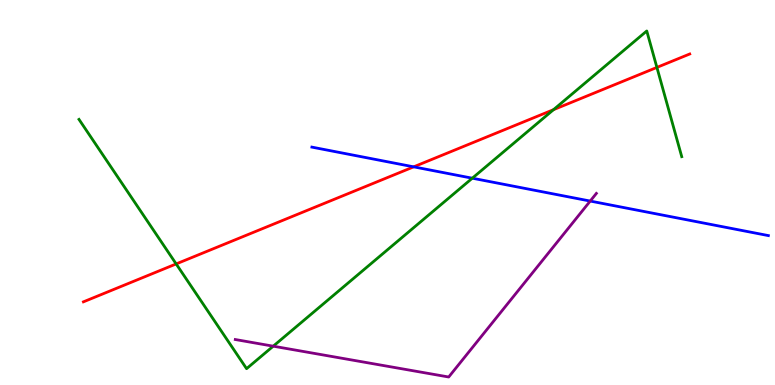[{'lines': ['blue', 'red'], 'intersections': [{'x': 5.34, 'y': 5.67}]}, {'lines': ['green', 'red'], 'intersections': [{'x': 2.27, 'y': 3.14}, {'x': 7.14, 'y': 7.15}, {'x': 8.48, 'y': 8.25}]}, {'lines': ['purple', 'red'], 'intersections': []}, {'lines': ['blue', 'green'], 'intersections': [{'x': 6.09, 'y': 5.37}]}, {'lines': ['blue', 'purple'], 'intersections': [{'x': 7.62, 'y': 4.78}]}, {'lines': ['green', 'purple'], 'intersections': [{'x': 3.53, 'y': 1.01}]}]